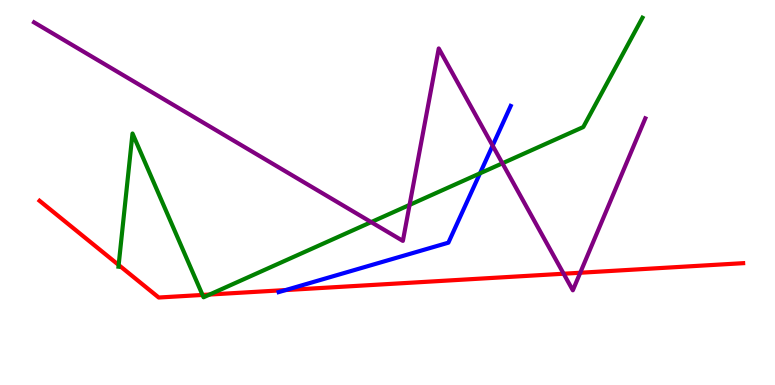[{'lines': ['blue', 'red'], 'intersections': [{'x': 3.69, 'y': 2.47}]}, {'lines': ['green', 'red'], 'intersections': [{'x': 1.53, 'y': 3.12}, {'x': 2.61, 'y': 2.34}, {'x': 2.7, 'y': 2.35}]}, {'lines': ['purple', 'red'], 'intersections': [{'x': 7.27, 'y': 2.89}, {'x': 7.49, 'y': 2.92}]}, {'lines': ['blue', 'green'], 'intersections': [{'x': 6.19, 'y': 5.5}]}, {'lines': ['blue', 'purple'], 'intersections': [{'x': 6.36, 'y': 6.22}]}, {'lines': ['green', 'purple'], 'intersections': [{'x': 4.79, 'y': 4.23}, {'x': 5.28, 'y': 4.68}, {'x': 6.48, 'y': 5.76}]}]